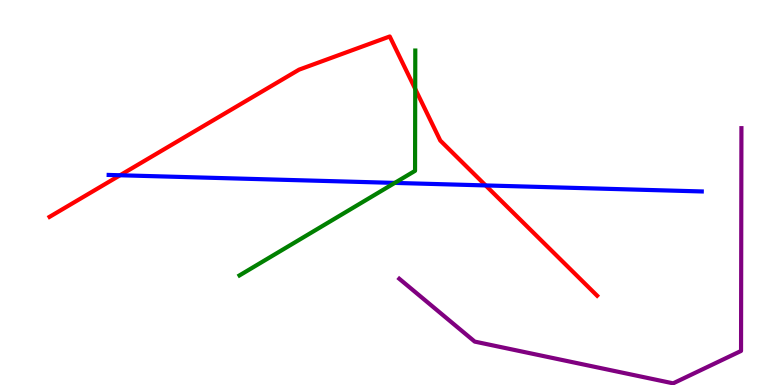[{'lines': ['blue', 'red'], 'intersections': [{'x': 1.55, 'y': 5.45}, {'x': 6.27, 'y': 5.18}]}, {'lines': ['green', 'red'], 'intersections': [{'x': 5.36, 'y': 7.69}]}, {'lines': ['purple', 'red'], 'intersections': []}, {'lines': ['blue', 'green'], 'intersections': [{'x': 5.09, 'y': 5.25}]}, {'lines': ['blue', 'purple'], 'intersections': []}, {'lines': ['green', 'purple'], 'intersections': []}]